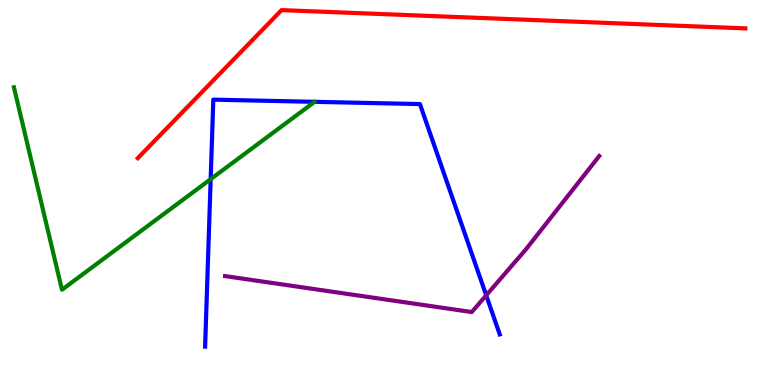[{'lines': ['blue', 'red'], 'intersections': []}, {'lines': ['green', 'red'], 'intersections': []}, {'lines': ['purple', 'red'], 'intersections': []}, {'lines': ['blue', 'green'], 'intersections': [{'x': 2.72, 'y': 5.35}]}, {'lines': ['blue', 'purple'], 'intersections': [{'x': 6.27, 'y': 2.33}]}, {'lines': ['green', 'purple'], 'intersections': []}]